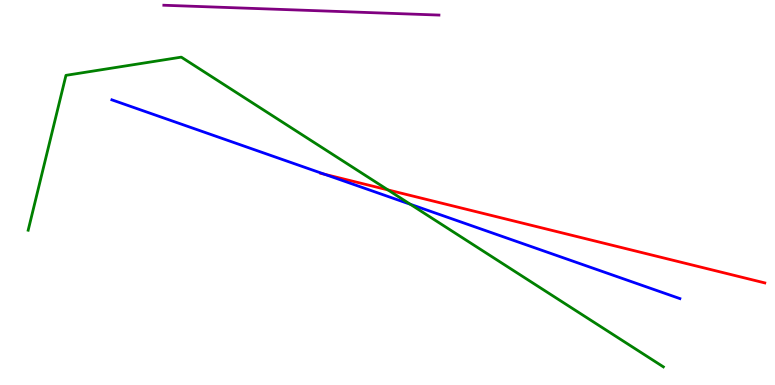[{'lines': ['blue', 'red'], 'intersections': [{'x': 4.19, 'y': 5.47}]}, {'lines': ['green', 'red'], 'intersections': [{'x': 5.01, 'y': 5.07}]}, {'lines': ['purple', 'red'], 'intersections': []}, {'lines': ['blue', 'green'], 'intersections': [{'x': 5.29, 'y': 4.69}]}, {'lines': ['blue', 'purple'], 'intersections': []}, {'lines': ['green', 'purple'], 'intersections': []}]